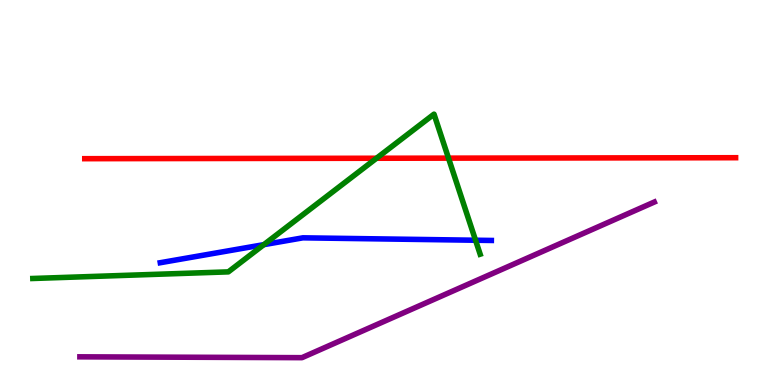[{'lines': ['blue', 'red'], 'intersections': []}, {'lines': ['green', 'red'], 'intersections': [{'x': 4.86, 'y': 5.89}, {'x': 5.79, 'y': 5.89}]}, {'lines': ['purple', 'red'], 'intersections': []}, {'lines': ['blue', 'green'], 'intersections': [{'x': 3.4, 'y': 3.65}, {'x': 6.14, 'y': 3.76}]}, {'lines': ['blue', 'purple'], 'intersections': []}, {'lines': ['green', 'purple'], 'intersections': []}]